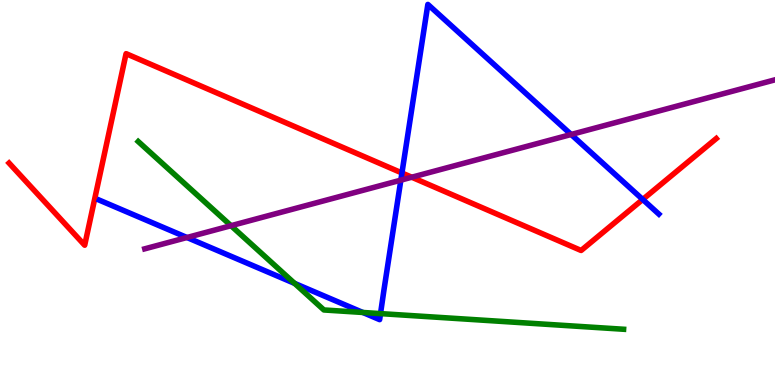[{'lines': ['blue', 'red'], 'intersections': [{'x': 5.19, 'y': 5.51}, {'x': 8.29, 'y': 4.82}]}, {'lines': ['green', 'red'], 'intersections': []}, {'lines': ['purple', 'red'], 'intersections': [{'x': 5.31, 'y': 5.4}]}, {'lines': ['blue', 'green'], 'intersections': [{'x': 3.8, 'y': 2.64}, {'x': 4.68, 'y': 1.88}, {'x': 4.91, 'y': 1.85}]}, {'lines': ['blue', 'purple'], 'intersections': [{'x': 2.41, 'y': 3.83}, {'x': 5.17, 'y': 5.32}, {'x': 7.37, 'y': 6.51}]}, {'lines': ['green', 'purple'], 'intersections': [{'x': 2.98, 'y': 4.14}]}]